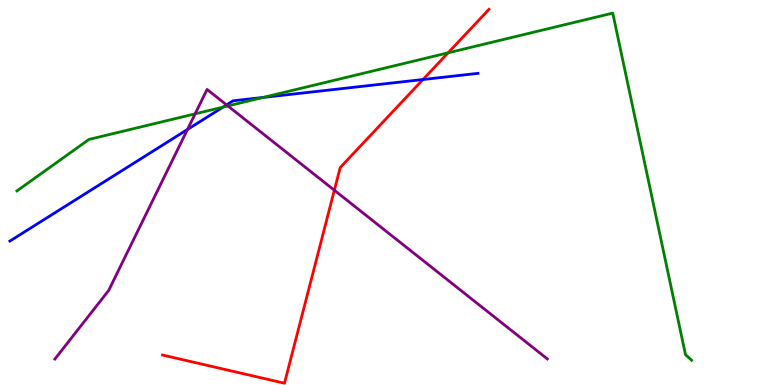[{'lines': ['blue', 'red'], 'intersections': [{'x': 5.46, 'y': 7.93}]}, {'lines': ['green', 'red'], 'intersections': [{'x': 5.78, 'y': 8.63}]}, {'lines': ['purple', 'red'], 'intersections': [{'x': 4.31, 'y': 5.06}]}, {'lines': ['blue', 'green'], 'intersections': [{'x': 2.88, 'y': 7.22}, {'x': 3.39, 'y': 7.47}]}, {'lines': ['blue', 'purple'], 'intersections': [{'x': 2.42, 'y': 6.64}, {'x': 2.92, 'y': 7.28}]}, {'lines': ['green', 'purple'], 'intersections': [{'x': 2.52, 'y': 7.04}, {'x': 2.94, 'y': 7.25}]}]